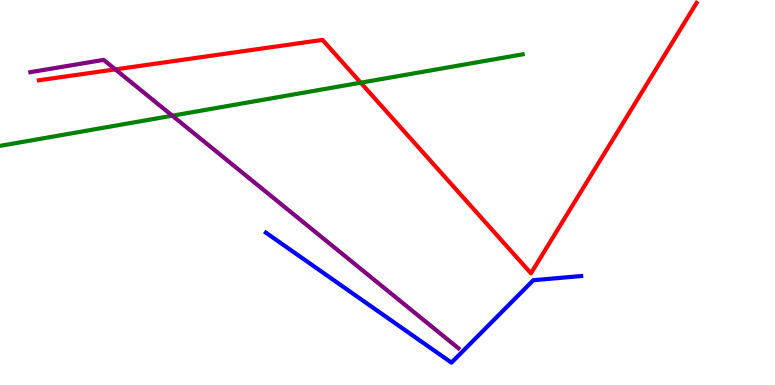[{'lines': ['blue', 'red'], 'intersections': []}, {'lines': ['green', 'red'], 'intersections': [{'x': 4.65, 'y': 7.85}]}, {'lines': ['purple', 'red'], 'intersections': [{'x': 1.49, 'y': 8.2}]}, {'lines': ['blue', 'green'], 'intersections': []}, {'lines': ['blue', 'purple'], 'intersections': []}, {'lines': ['green', 'purple'], 'intersections': [{'x': 2.22, 'y': 6.99}]}]